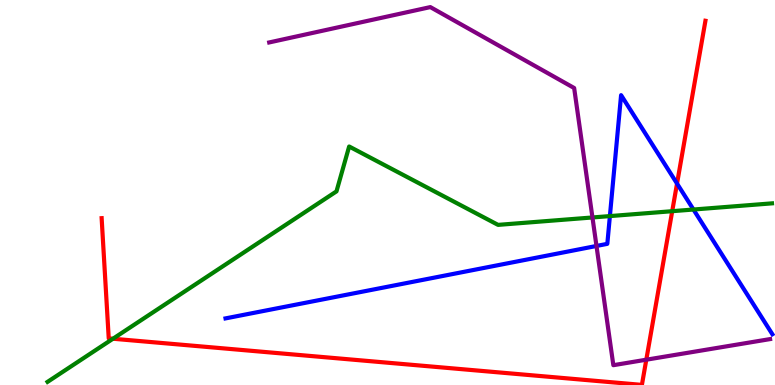[{'lines': ['blue', 'red'], 'intersections': [{'x': 8.74, 'y': 5.23}]}, {'lines': ['green', 'red'], 'intersections': [{'x': 1.46, 'y': 1.2}, {'x': 8.67, 'y': 4.51}]}, {'lines': ['purple', 'red'], 'intersections': [{'x': 8.34, 'y': 0.657}]}, {'lines': ['blue', 'green'], 'intersections': [{'x': 7.87, 'y': 4.39}, {'x': 8.95, 'y': 4.56}]}, {'lines': ['blue', 'purple'], 'intersections': [{'x': 7.7, 'y': 3.61}]}, {'lines': ['green', 'purple'], 'intersections': [{'x': 7.64, 'y': 4.35}]}]